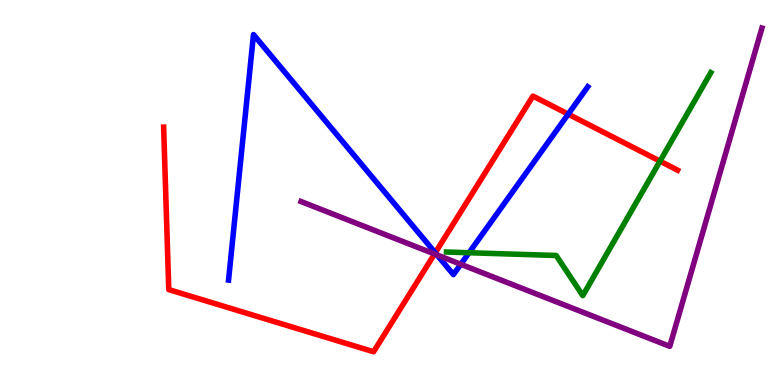[{'lines': ['blue', 'red'], 'intersections': [{'x': 5.62, 'y': 3.43}, {'x': 7.33, 'y': 7.04}]}, {'lines': ['green', 'red'], 'intersections': [{'x': 8.52, 'y': 5.81}]}, {'lines': ['purple', 'red'], 'intersections': [{'x': 5.61, 'y': 3.4}]}, {'lines': ['blue', 'green'], 'intersections': [{'x': 6.05, 'y': 3.44}]}, {'lines': ['blue', 'purple'], 'intersections': [{'x': 5.64, 'y': 3.38}, {'x': 5.95, 'y': 3.14}]}, {'lines': ['green', 'purple'], 'intersections': []}]